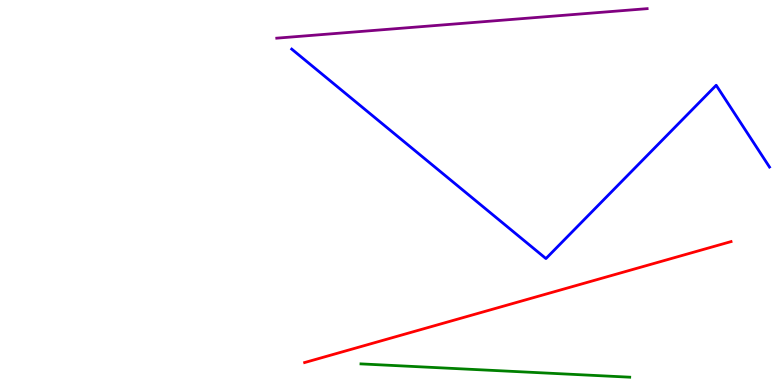[{'lines': ['blue', 'red'], 'intersections': []}, {'lines': ['green', 'red'], 'intersections': []}, {'lines': ['purple', 'red'], 'intersections': []}, {'lines': ['blue', 'green'], 'intersections': []}, {'lines': ['blue', 'purple'], 'intersections': []}, {'lines': ['green', 'purple'], 'intersections': []}]